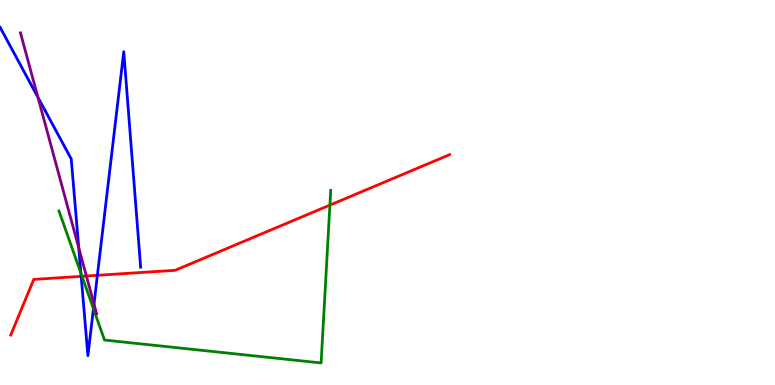[{'lines': ['blue', 'red'], 'intersections': [{'x': 1.05, 'y': 2.82}, {'x': 1.26, 'y': 2.85}]}, {'lines': ['green', 'red'], 'intersections': [{'x': 1.06, 'y': 2.82}, {'x': 4.26, 'y': 4.67}]}, {'lines': ['purple', 'red'], 'intersections': [{'x': 1.11, 'y': 2.83}]}, {'lines': ['blue', 'green'], 'intersections': [{'x': 1.04, 'y': 2.91}, {'x': 1.21, 'y': 1.98}]}, {'lines': ['blue', 'purple'], 'intersections': [{'x': 0.49, 'y': 7.47}, {'x': 1.02, 'y': 3.56}, {'x': 1.21, 'y': 2.1}]}, {'lines': ['green', 'purple'], 'intersections': []}]